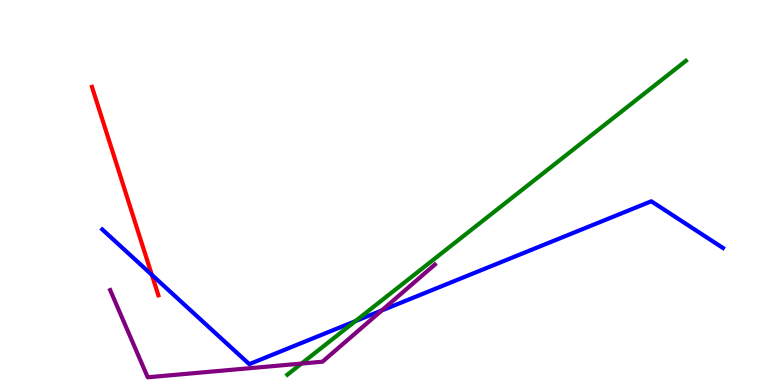[{'lines': ['blue', 'red'], 'intersections': [{'x': 1.96, 'y': 2.86}]}, {'lines': ['green', 'red'], 'intersections': []}, {'lines': ['purple', 'red'], 'intersections': []}, {'lines': ['blue', 'green'], 'intersections': [{'x': 4.59, 'y': 1.66}]}, {'lines': ['blue', 'purple'], 'intersections': [{'x': 4.93, 'y': 1.94}]}, {'lines': ['green', 'purple'], 'intersections': [{'x': 3.89, 'y': 0.556}]}]